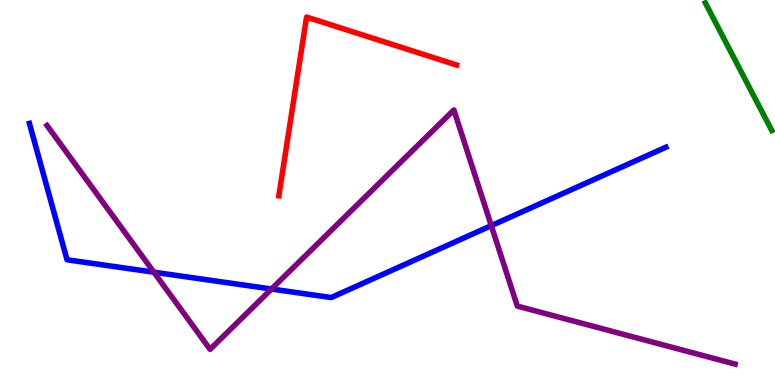[{'lines': ['blue', 'red'], 'intersections': []}, {'lines': ['green', 'red'], 'intersections': []}, {'lines': ['purple', 'red'], 'intersections': []}, {'lines': ['blue', 'green'], 'intersections': []}, {'lines': ['blue', 'purple'], 'intersections': [{'x': 1.99, 'y': 2.93}, {'x': 3.5, 'y': 2.49}, {'x': 6.34, 'y': 4.14}]}, {'lines': ['green', 'purple'], 'intersections': []}]